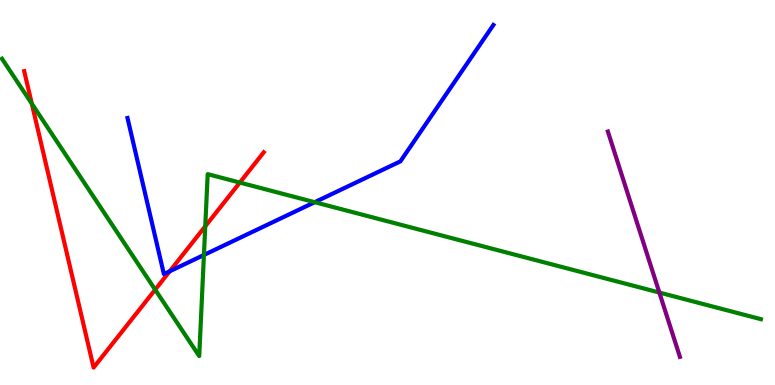[{'lines': ['blue', 'red'], 'intersections': [{'x': 2.19, 'y': 2.95}]}, {'lines': ['green', 'red'], 'intersections': [{'x': 0.411, 'y': 7.31}, {'x': 2.0, 'y': 2.48}, {'x': 2.65, 'y': 4.12}, {'x': 3.09, 'y': 5.26}]}, {'lines': ['purple', 'red'], 'intersections': []}, {'lines': ['blue', 'green'], 'intersections': [{'x': 2.63, 'y': 3.38}, {'x': 4.06, 'y': 4.75}]}, {'lines': ['blue', 'purple'], 'intersections': []}, {'lines': ['green', 'purple'], 'intersections': [{'x': 8.51, 'y': 2.4}]}]